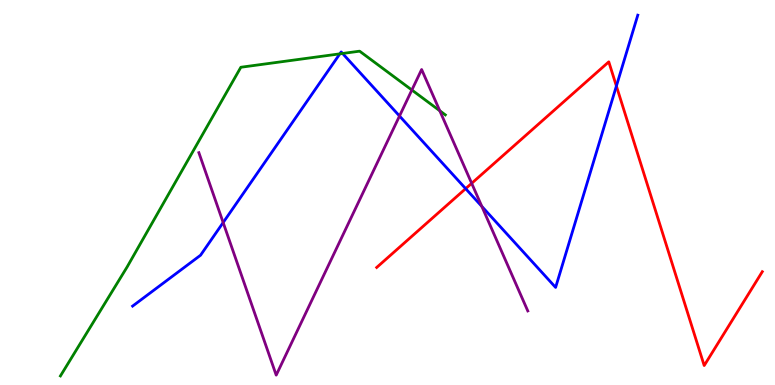[{'lines': ['blue', 'red'], 'intersections': [{'x': 6.01, 'y': 5.1}, {'x': 7.95, 'y': 7.76}]}, {'lines': ['green', 'red'], 'intersections': []}, {'lines': ['purple', 'red'], 'intersections': [{'x': 6.09, 'y': 5.24}]}, {'lines': ['blue', 'green'], 'intersections': [{'x': 4.39, 'y': 8.6}, {'x': 4.42, 'y': 8.61}]}, {'lines': ['blue', 'purple'], 'intersections': [{'x': 2.88, 'y': 4.22}, {'x': 5.15, 'y': 6.99}, {'x': 6.22, 'y': 4.64}]}, {'lines': ['green', 'purple'], 'intersections': [{'x': 5.31, 'y': 7.66}, {'x': 5.67, 'y': 7.12}]}]